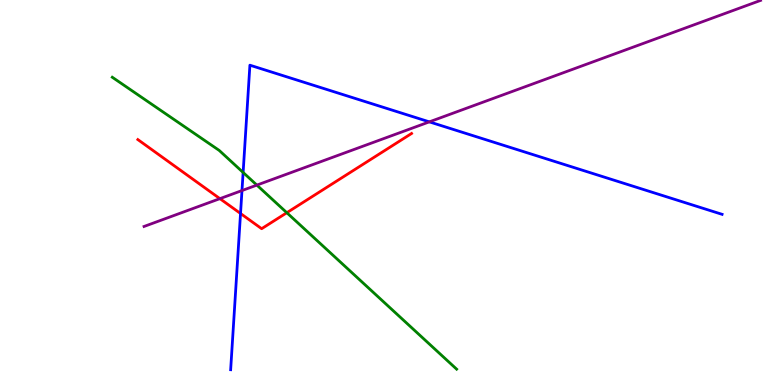[{'lines': ['blue', 'red'], 'intersections': [{'x': 3.1, 'y': 4.45}]}, {'lines': ['green', 'red'], 'intersections': [{'x': 3.7, 'y': 4.48}]}, {'lines': ['purple', 'red'], 'intersections': [{'x': 2.84, 'y': 4.84}]}, {'lines': ['blue', 'green'], 'intersections': [{'x': 3.14, 'y': 5.52}]}, {'lines': ['blue', 'purple'], 'intersections': [{'x': 3.12, 'y': 5.05}, {'x': 5.54, 'y': 6.83}]}, {'lines': ['green', 'purple'], 'intersections': [{'x': 3.31, 'y': 5.19}]}]